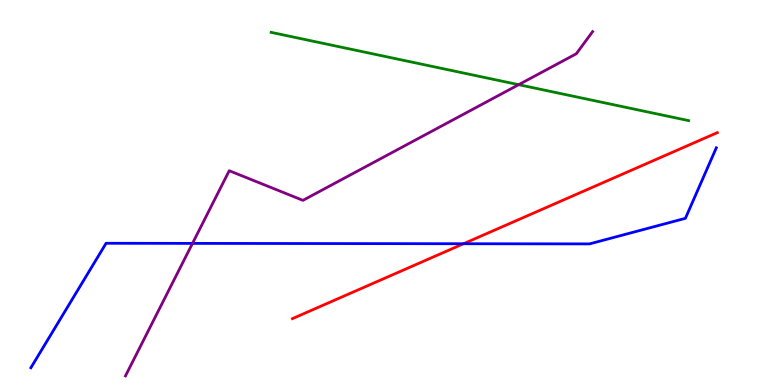[{'lines': ['blue', 'red'], 'intersections': [{'x': 5.98, 'y': 3.67}]}, {'lines': ['green', 'red'], 'intersections': []}, {'lines': ['purple', 'red'], 'intersections': []}, {'lines': ['blue', 'green'], 'intersections': []}, {'lines': ['blue', 'purple'], 'intersections': [{'x': 2.48, 'y': 3.68}]}, {'lines': ['green', 'purple'], 'intersections': [{'x': 6.69, 'y': 7.8}]}]